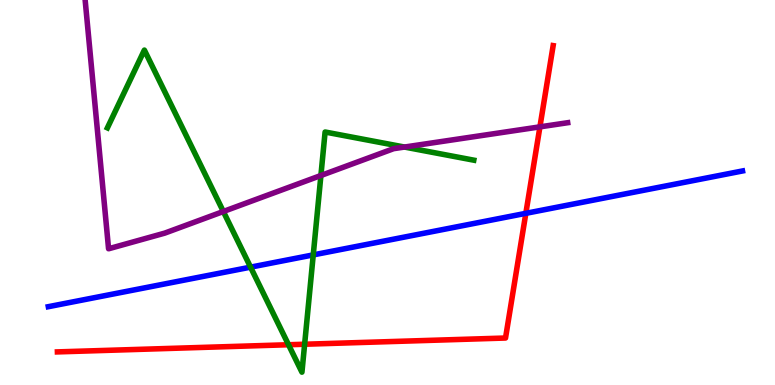[{'lines': ['blue', 'red'], 'intersections': [{'x': 6.78, 'y': 4.46}]}, {'lines': ['green', 'red'], 'intersections': [{'x': 3.72, 'y': 1.05}, {'x': 3.93, 'y': 1.06}]}, {'lines': ['purple', 'red'], 'intersections': [{'x': 6.97, 'y': 6.7}]}, {'lines': ['blue', 'green'], 'intersections': [{'x': 3.23, 'y': 3.06}, {'x': 4.04, 'y': 3.38}]}, {'lines': ['blue', 'purple'], 'intersections': []}, {'lines': ['green', 'purple'], 'intersections': [{'x': 2.88, 'y': 4.51}, {'x': 4.14, 'y': 5.44}, {'x': 5.22, 'y': 6.18}]}]